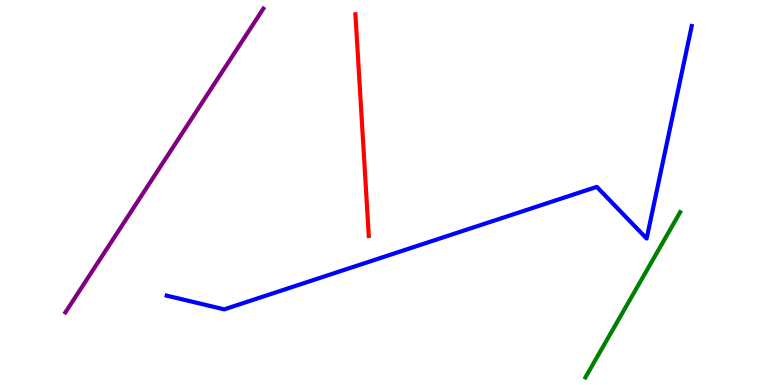[{'lines': ['blue', 'red'], 'intersections': []}, {'lines': ['green', 'red'], 'intersections': []}, {'lines': ['purple', 'red'], 'intersections': []}, {'lines': ['blue', 'green'], 'intersections': []}, {'lines': ['blue', 'purple'], 'intersections': []}, {'lines': ['green', 'purple'], 'intersections': []}]